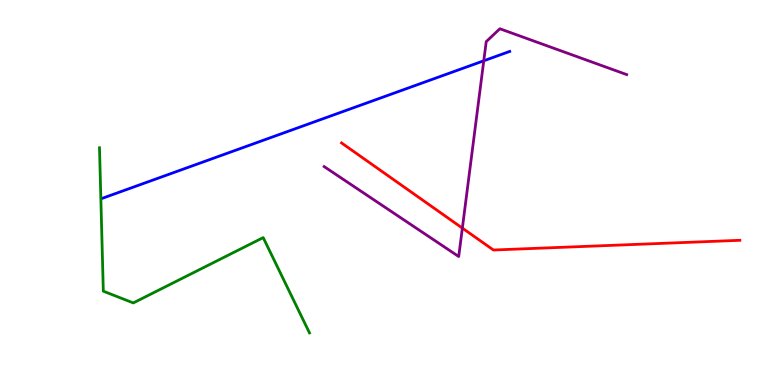[{'lines': ['blue', 'red'], 'intersections': []}, {'lines': ['green', 'red'], 'intersections': []}, {'lines': ['purple', 'red'], 'intersections': [{'x': 5.97, 'y': 4.08}]}, {'lines': ['blue', 'green'], 'intersections': []}, {'lines': ['blue', 'purple'], 'intersections': [{'x': 6.24, 'y': 8.42}]}, {'lines': ['green', 'purple'], 'intersections': []}]